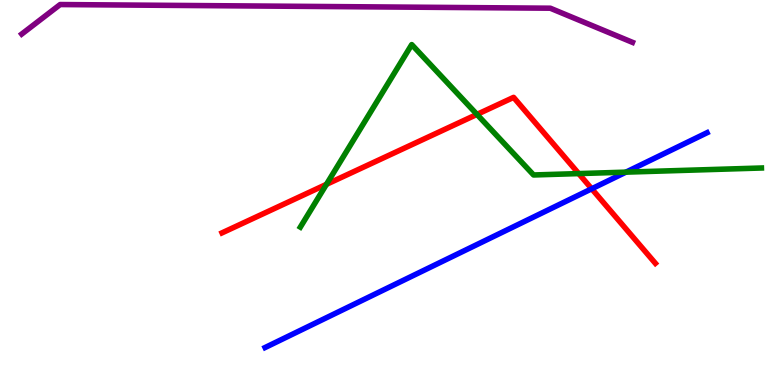[{'lines': ['blue', 'red'], 'intersections': [{'x': 7.63, 'y': 5.1}]}, {'lines': ['green', 'red'], 'intersections': [{'x': 4.21, 'y': 5.21}, {'x': 6.15, 'y': 7.03}, {'x': 7.47, 'y': 5.49}]}, {'lines': ['purple', 'red'], 'intersections': []}, {'lines': ['blue', 'green'], 'intersections': [{'x': 8.08, 'y': 5.53}]}, {'lines': ['blue', 'purple'], 'intersections': []}, {'lines': ['green', 'purple'], 'intersections': []}]